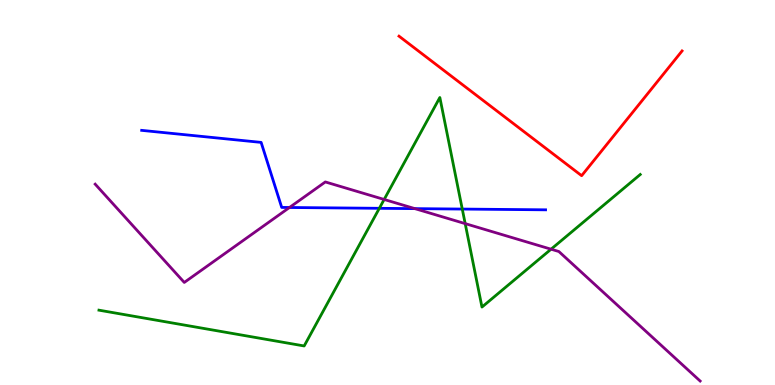[{'lines': ['blue', 'red'], 'intersections': []}, {'lines': ['green', 'red'], 'intersections': []}, {'lines': ['purple', 'red'], 'intersections': []}, {'lines': ['blue', 'green'], 'intersections': [{'x': 4.89, 'y': 4.59}, {'x': 5.96, 'y': 4.57}]}, {'lines': ['blue', 'purple'], 'intersections': [{'x': 3.74, 'y': 4.61}, {'x': 5.35, 'y': 4.58}]}, {'lines': ['green', 'purple'], 'intersections': [{'x': 4.96, 'y': 4.82}, {'x': 6.0, 'y': 4.19}, {'x': 7.11, 'y': 3.53}]}]